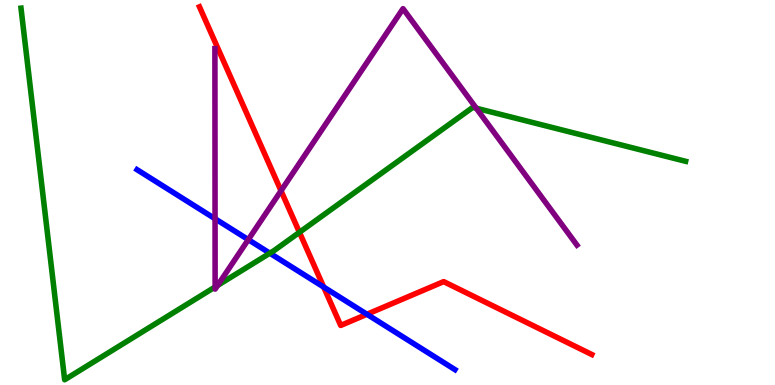[{'lines': ['blue', 'red'], 'intersections': [{'x': 4.18, 'y': 2.54}, {'x': 4.73, 'y': 1.84}]}, {'lines': ['green', 'red'], 'intersections': [{'x': 3.86, 'y': 3.97}]}, {'lines': ['purple', 'red'], 'intersections': [{'x': 3.63, 'y': 5.04}]}, {'lines': ['blue', 'green'], 'intersections': [{'x': 3.48, 'y': 3.42}]}, {'lines': ['blue', 'purple'], 'intersections': [{'x': 2.77, 'y': 4.32}, {'x': 3.2, 'y': 3.78}]}, {'lines': ['green', 'purple'], 'intersections': [{'x': 2.78, 'y': 2.55}, {'x': 2.81, 'y': 2.59}, {'x': 6.15, 'y': 7.19}]}]